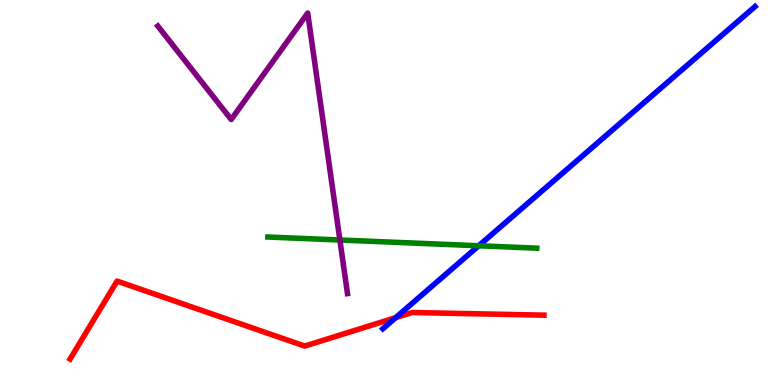[{'lines': ['blue', 'red'], 'intersections': [{'x': 5.1, 'y': 1.75}]}, {'lines': ['green', 'red'], 'intersections': []}, {'lines': ['purple', 'red'], 'intersections': []}, {'lines': ['blue', 'green'], 'intersections': [{'x': 6.18, 'y': 3.62}]}, {'lines': ['blue', 'purple'], 'intersections': []}, {'lines': ['green', 'purple'], 'intersections': [{'x': 4.39, 'y': 3.77}]}]